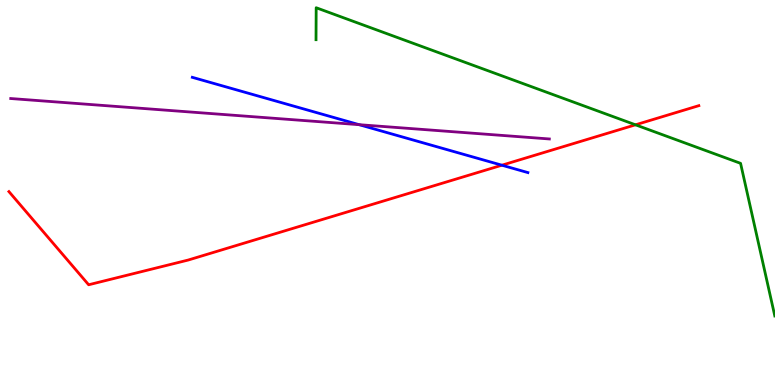[{'lines': ['blue', 'red'], 'intersections': [{'x': 6.48, 'y': 5.71}]}, {'lines': ['green', 'red'], 'intersections': [{'x': 8.2, 'y': 6.76}]}, {'lines': ['purple', 'red'], 'intersections': []}, {'lines': ['blue', 'green'], 'intersections': []}, {'lines': ['blue', 'purple'], 'intersections': [{'x': 4.63, 'y': 6.76}]}, {'lines': ['green', 'purple'], 'intersections': []}]